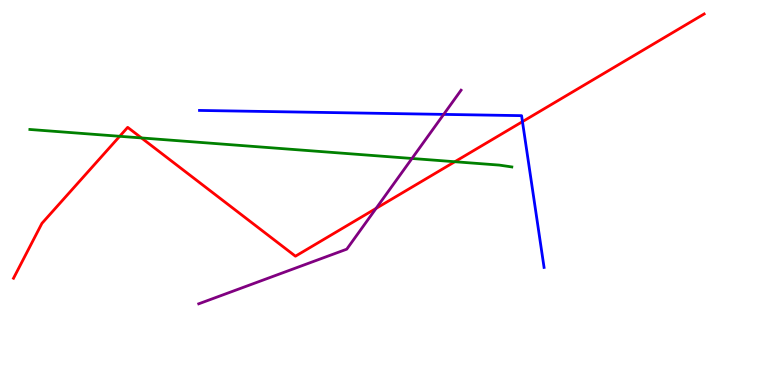[{'lines': ['blue', 'red'], 'intersections': [{'x': 6.74, 'y': 6.84}]}, {'lines': ['green', 'red'], 'intersections': [{'x': 1.54, 'y': 6.46}, {'x': 1.83, 'y': 6.42}, {'x': 5.87, 'y': 5.8}]}, {'lines': ['purple', 'red'], 'intersections': [{'x': 4.85, 'y': 4.59}]}, {'lines': ['blue', 'green'], 'intersections': []}, {'lines': ['blue', 'purple'], 'intersections': [{'x': 5.72, 'y': 7.03}]}, {'lines': ['green', 'purple'], 'intersections': [{'x': 5.32, 'y': 5.88}]}]